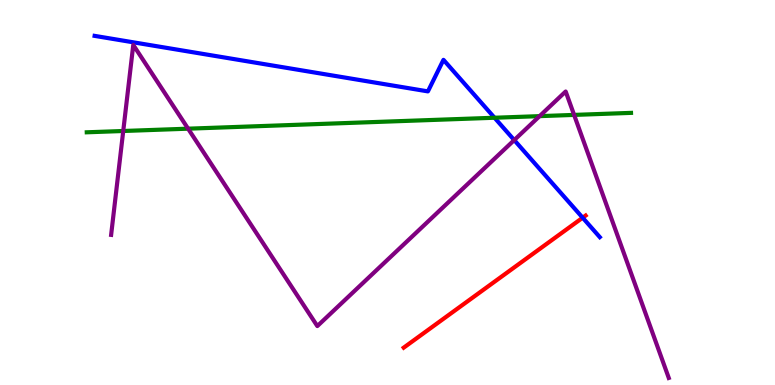[{'lines': ['blue', 'red'], 'intersections': [{'x': 7.52, 'y': 4.35}]}, {'lines': ['green', 'red'], 'intersections': []}, {'lines': ['purple', 'red'], 'intersections': []}, {'lines': ['blue', 'green'], 'intersections': [{'x': 6.38, 'y': 6.94}]}, {'lines': ['blue', 'purple'], 'intersections': [{'x': 6.64, 'y': 6.36}]}, {'lines': ['green', 'purple'], 'intersections': [{'x': 1.59, 'y': 6.6}, {'x': 2.43, 'y': 6.66}, {'x': 6.96, 'y': 6.98}, {'x': 7.41, 'y': 7.02}]}]